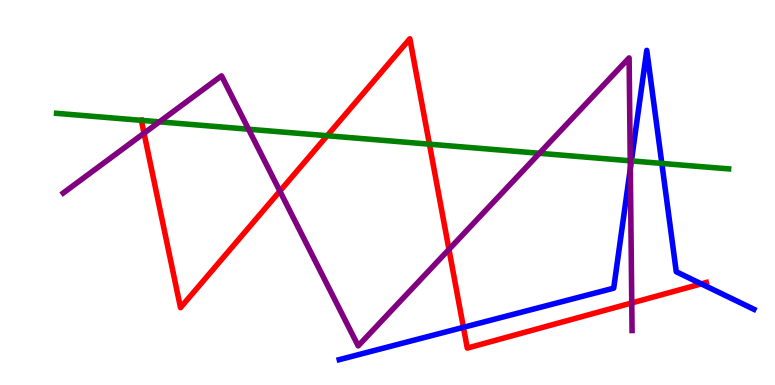[{'lines': ['blue', 'red'], 'intersections': [{'x': 5.98, 'y': 1.5}, {'x': 9.05, 'y': 2.63}]}, {'lines': ['green', 'red'], 'intersections': [{'x': 1.82, 'y': 6.87}, {'x': 4.22, 'y': 6.47}, {'x': 5.54, 'y': 6.25}]}, {'lines': ['purple', 'red'], 'intersections': [{'x': 1.86, 'y': 6.54}, {'x': 3.61, 'y': 5.04}, {'x': 5.79, 'y': 3.52}, {'x': 8.15, 'y': 2.13}]}, {'lines': ['blue', 'green'], 'intersections': [{'x': 8.15, 'y': 5.82}, {'x': 8.54, 'y': 5.76}]}, {'lines': ['blue', 'purple'], 'intersections': [{'x': 8.13, 'y': 5.62}]}, {'lines': ['green', 'purple'], 'intersections': [{'x': 2.06, 'y': 6.84}, {'x': 3.21, 'y': 6.64}, {'x': 6.96, 'y': 6.02}, {'x': 8.13, 'y': 5.82}]}]